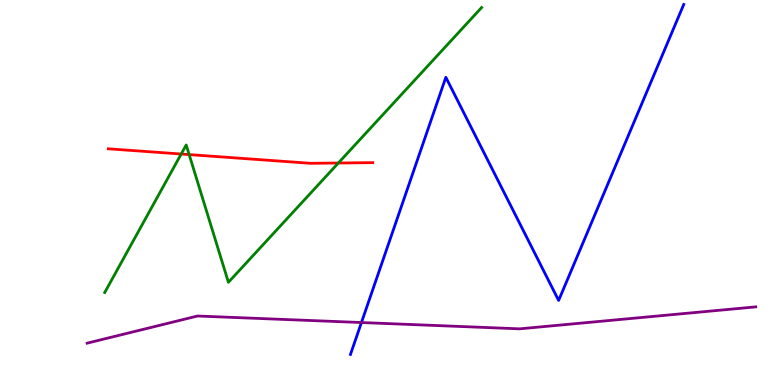[{'lines': ['blue', 'red'], 'intersections': []}, {'lines': ['green', 'red'], 'intersections': [{'x': 2.34, 'y': 6.0}, {'x': 2.44, 'y': 5.98}, {'x': 4.37, 'y': 5.77}]}, {'lines': ['purple', 'red'], 'intersections': []}, {'lines': ['blue', 'green'], 'intersections': []}, {'lines': ['blue', 'purple'], 'intersections': [{'x': 4.66, 'y': 1.62}]}, {'lines': ['green', 'purple'], 'intersections': []}]